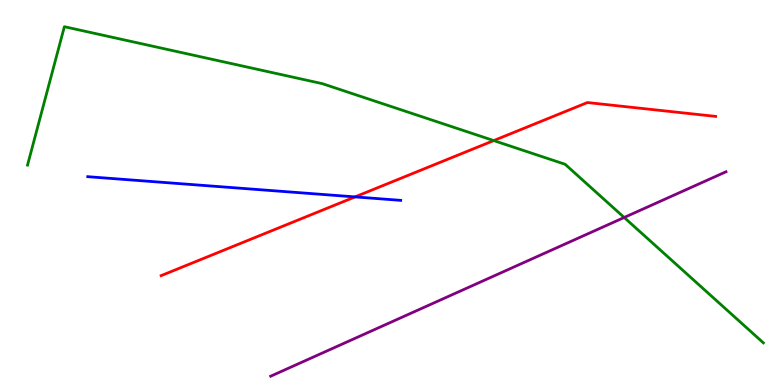[{'lines': ['blue', 'red'], 'intersections': [{'x': 4.58, 'y': 4.89}]}, {'lines': ['green', 'red'], 'intersections': [{'x': 6.37, 'y': 6.35}]}, {'lines': ['purple', 'red'], 'intersections': []}, {'lines': ['blue', 'green'], 'intersections': []}, {'lines': ['blue', 'purple'], 'intersections': []}, {'lines': ['green', 'purple'], 'intersections': [{'x': 8.05, 'y': 4.35}]}]